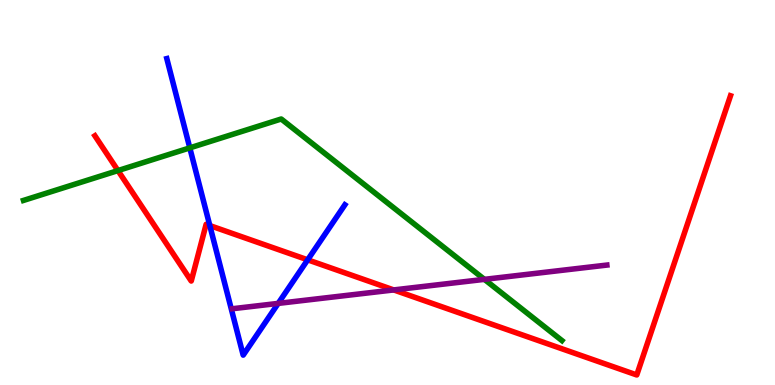[{'lines': ['blue', 'red'], 'intersections': [{'x': 2.71, 'y': 4.14}, {'x': 3.97, 'y': 3.25}]}, {'lines': ['green', 'red'], 'intersections': [{'x': 1.52, 'y': 5.57}]}, {'lines': ['purple', 'red'], 'intersections': [{'x': 5.08, 'y': 2.47}]}, {'lines': ['blue', 'green'], 'intersections': [{'x': 2.45, 'y': 6.16}]}, {'lines': ['blue', 'purple'], 'intersections': [{'x': 3.59, 'y': 2.12}]}, {'lines': ['green', 'purple'], 'intersections': [{'x': 6.25, 'y': 2.74}]}]